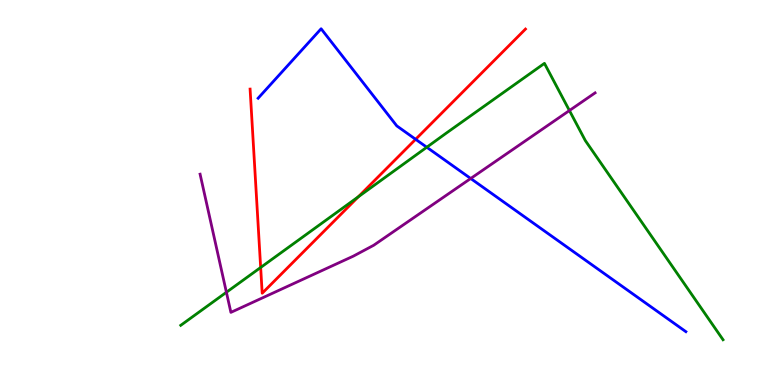[{'lines': ['blue', 'red'], 'intersections': [{'x': 5.36, 'y': 6.38}]}, {'lines': ['green', 'red'], 'intersections': [{'x': 3.36, 'y': 3.05}, {'x': 4.62, 'y': 4.89}]}, {'lines': ['purple', 'red'], 'intersections': []}, {'lines': ['blue', 'green'], 'intersections': [{'x': 5.51, 'y': 6.18}]}, {'lines': ['blue', 'purple'], 'intersections': [{'x': 6.07, 'y': 5.36}]}, {'lines': ['green', 'purple'], 'intersections': [{'x': 2.92, 'y': 2.41}, {'x': 7.35, 'y': 7.13}]}]